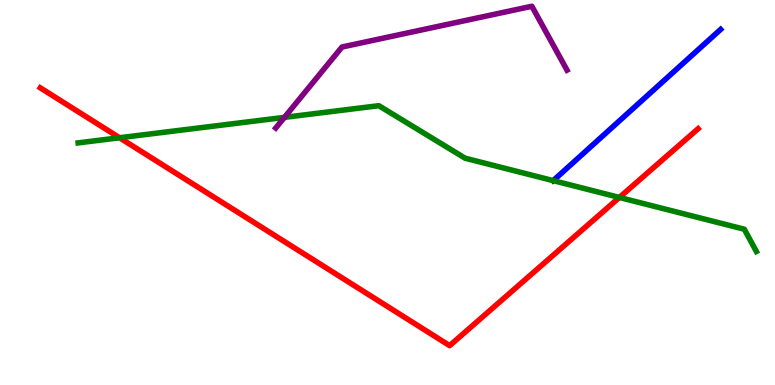[{'lines': ['blue', 'red'], 'intersections': []}, {'lines': ['green', 'red'], 'intersections': [{'x': 1.54, 'y': 6.42}, {'x': 7.99, 'y': 4.87}]}, {'lines': ['purple', 'red'], 'intersections': []}, {'lines': ['blue', 'green'], 'intersections': [{'x': 7.14, 'y': 5.31}]}, {'lines': ['blue', 'purple'], 'intersections': []}, {'lines': ['green', 'purple'], 'intersections': [{'x': 3.67, 'y': 6.95}]}]